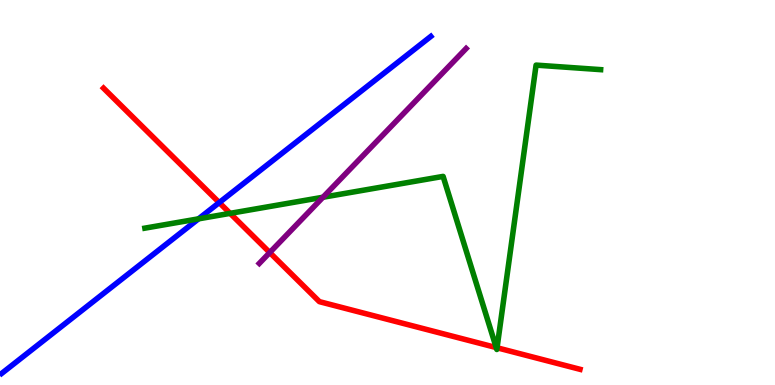[{'lines': ['blue', 'red'], 'intersections': [{'x': 2.83, 'y': 4.74}]}, {'lines': ['green', 'red'], 'intersections': [{'x': 2.97, 'y': 4.46}, {'x': 6.4, 'y': 0.973}, {'x': 6.41, 'y': 0.967}]}, {'lines': ['purple', 'red'], 'intersections': [{'x': 3.48, 'y': 3.44}]}, {'lines': ['blue', 'green'], 'intersections': [{'x': 2.56, 'y': 4.32}]}, {'lines': ['blue', 'purple'], 'intersections': []}, {'lines': ['green', 'purple'], 'intersections': [{'x': 4.17, 'y': 4.88}]}]